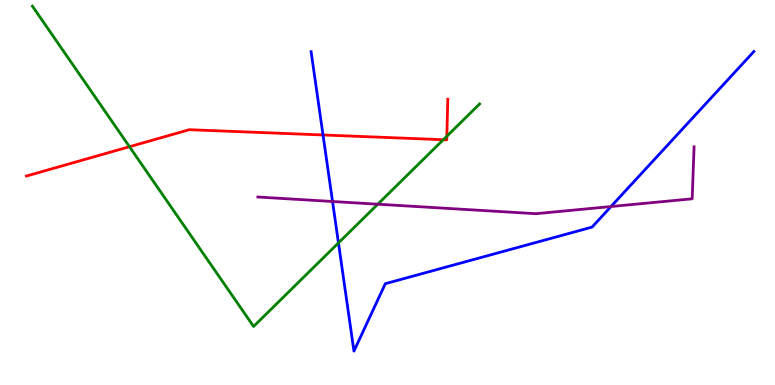[{'lines': ['blue', 'red'], 'intersections': [{'x': 4.17, 'y': 6.49}]}, {'lines': ['green', 'red'], 'intersections': [{'x': 1.67, 'y': 6.19}, {'x': 5.72, 'y': 6.37}, {'x': 5.77, 'y': 6.46}]}, {'lines': ['purple', 'red'], 'intersections': []}, {'lines': ['blue', 'green'], 'intersections': [{'x': 4.37, 'y': 3.69}]}, {'lines': ['blue', 'purple'], 'intersections': [{'x': 4.29, 'y': 4.77}, {'x': 7.88, 'y': 4.64}]}, {'lines': ['green', 'purple'], 'intersections': [{'x': 4.87, 'y': 4.7}]}]